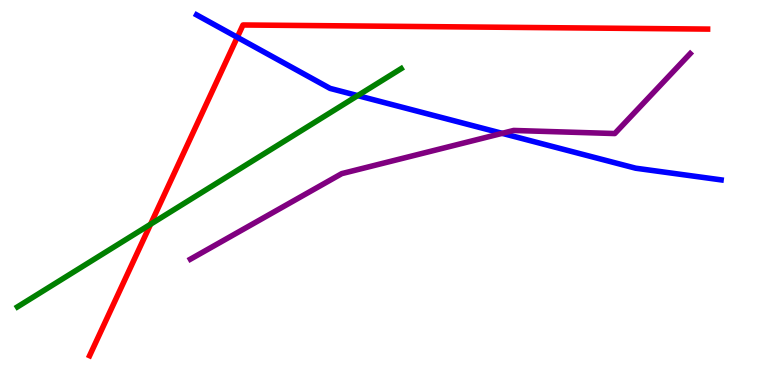[{'lines': ['blue', 'red'], 'intersections': [{'x': 3.06, 'y': 9.03}]}, {'lines': ['green', 'red'], 'intersections': [{'x': 1.94, 'y': 4.18}]}, {'lines': ['purple', 'red'], 'intersections': []}, {'lines': ['blue', 'green'], 'intersections': [{'x': 4.62, 'y': 7.52}]}, {'lines': ['blue', 'purple'], 'intersections': [{'x': 6.48, 'y': 6.54}]}, {'lines': ['green', 'purple'], 'intersections': []}]